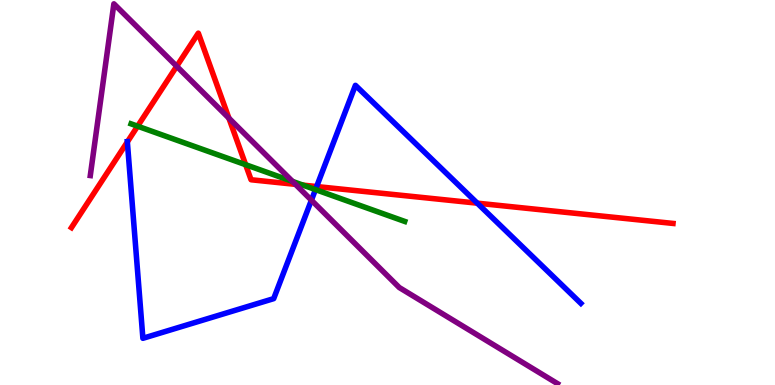[{'lines': ['blue', 'red'], 'intersections': [{'x': 1.64, 'y': 6.31}, {'x': 4.09, 'y': 5.15}, {'x': 6.16, 'y': 4.72}]}, {'lines': ['green', 'red'], 'intersections': [{'x': 1.78, 'y': 6.72}, {'x': 3.17, 'y': 5.72}, {'x': 3.91, 'y': 5.19}]}, {'lines': ['purple', 'red'], 'intersections': [{'x': 2.28, 'y': 8.28}, {'x': 2.95, 'y': 6.93}, {'x': 3.81, 'y': 5.21}]}, {'lines': ['blue', 'green'], 'intersections': [{'x': 4.07, 'y': 5.08}]}, {'lines': ['blue', 'purple'], 'intersections': [{'x': 4.02, 'y': 4.8}]}, {'lines': ['green', 'purple'], 'intersections': [{'x': 3.77, 'y': 5.29}]}]